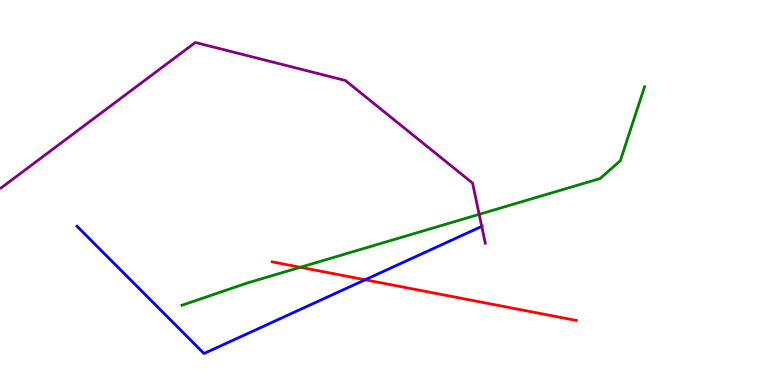[{'lines': ['blue', 'red'], 'intersections': [{'x': 4.71, 'y': 2.73}]}, {'lines': ['green', 'red'], 'intersections': [{'x': 3.88, 'y': 3.06}]}, {'lines': ['purple', 'red'], 'intersections': []}, {'lines': ['blue', 'green'], 'intersections': []}, {'lines': ['blue', 'purple'], 'intersections': [{'x': 6.22, 'y': 4.12}]}, {'lines': ['green', 'purple'], 'intersections': [{'x': 6.18, 'y': 4.43}]}]